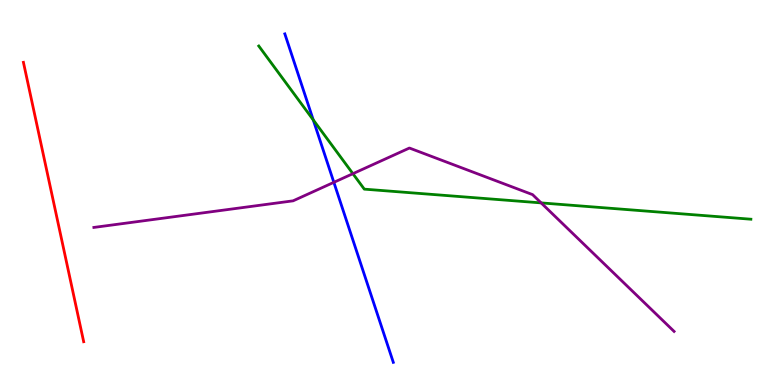[{'lines': ['blue', 'red'], 'intersections': []}, {'lines': ['green', 'red'], 'intersections': []}, {'lines': ['purple', 'red'], 'intersections': []}, {'lines': ['blue', 'green'], 'intersections': [{'x': 4.04, 'y': 6.89}]}, {'lines': ['blue', 'purple'], 'intersections': [{'x': 4.31, 'y': 5.26}]}, {'lines': ['green', 'purple'], 'intersections': [{'x': 4.55, 'y': 5.49}, {'x': 6.98, 'y': 4.73}]}]